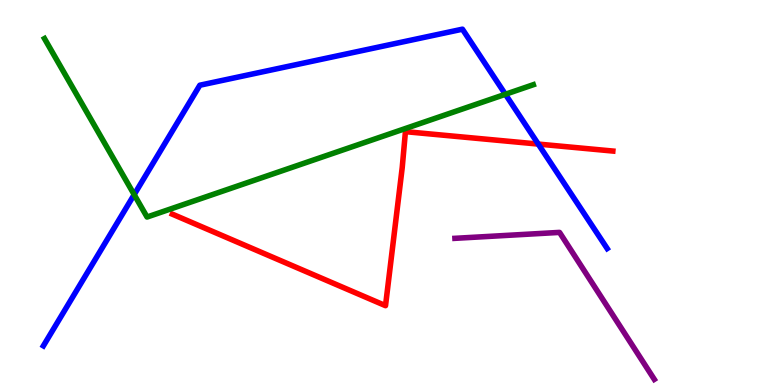[{'lines': ['blue', 'red'], 'intersections': [{'x': 6.95, 'y': 6.26}]}, {'lines': ['green', 'red'], 'intersections': []}, {'lines': ['purple', 'red'], 'intersections': []}, {'lines': ['blue', 'green'], 'intersections': [{'x': 1.73, 'y': 4.95}, {'x': 6.52, 'y': 7.55}]}, {'lines': ['blue', 'purple'], 'intersections': []}, {'lines': ['green', 'purple'], 'intersections': []}]